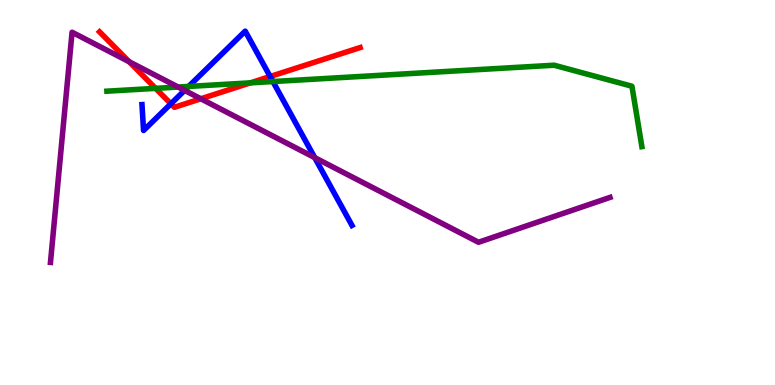[{'lines': ['blue', 'red'], 'intersections': [{'x': 2.21, 'y': 7.3}, {'x': 3.49, 'y': 8.01}]}, {'lines': ['green', 'red'], 'intersections': [{'x': 2.01, 'y': 7.7}, {'x': 3.23, 'y': 7.85}]}, {'lines': ['purple', 'red'], 'intersections': [{'x': 1.67, 'y': 8.4}, {'x': 2.59, 'y': 7.43}]}, {'lines': ['blue', 'green'], 'intersections': [{'x': 2.43, 'y': 7.75}, {'x': 3.52, 'y': 7.88}]}, {'lines': ['blue', 'purple'], 'intersections': [{'x': 2.38, 'y': 7.65}, {'x': 4.06, 'y': 5.91}]}, {'lines': ['green', 'purple'], 'intersections': [{'x': 2.3, 'y': 7.74}]}]